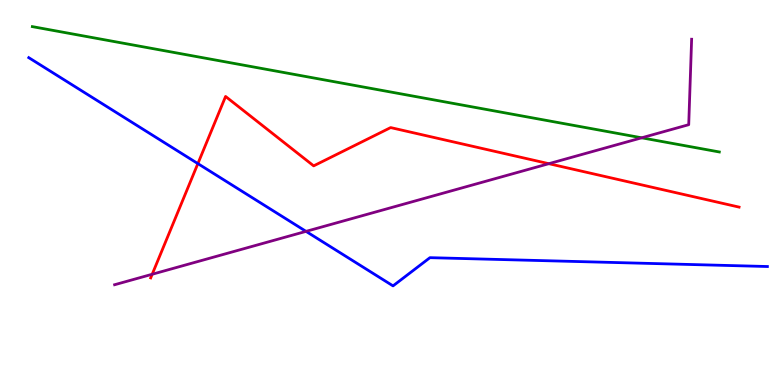[{'lines': ['blue', 'red'], 'intersections': [{'x': 2.55, 'y': 5.75}]}, {'lines': ['green', 'red'], 'intersections': []}, {'lines': ['purple', 'red'], 'intersections': [{'x': 1.96, 'y': 2.88}, {'x': 7.08, 'y': 5.75}]}, {'lines': ['blue', 'green'], 'intersections': []}, {'lines': ['blue', 'purple'], 'intersections': [{'x': 3.95, 'y': 3.99}]}, {'lines': ['green', 'purple'], 'intersections': [{'x': 8.28, 'y': 6.42}]}]